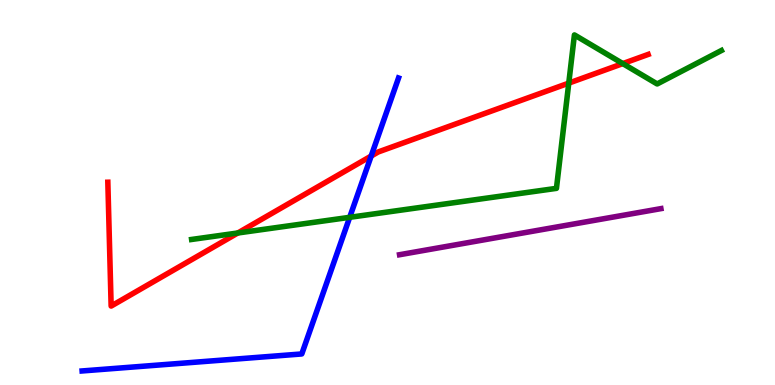[{'lines': ['blue', 'red'], 'intersections': [{'x': 4.79, 'y': 5.95}]}, {'lines': ['green', 'red'], 'intersections': [{'x': 3.07, 'y': 3.95}, {'x': 7.34, 'y': 7.84}, {'x': 8.04, 'y': 8.35}]}, {'lines': ['purple', 'red'], 'intersections': []}, {'lines': ['blue', 'green'], 'intersections': [{'x': 4.51, 'y': 4.36}]}, {'lines': ['blue', 'purple'], 'intersections': []}, {'lines': ['green', 'purple'], 'intersections': []}]